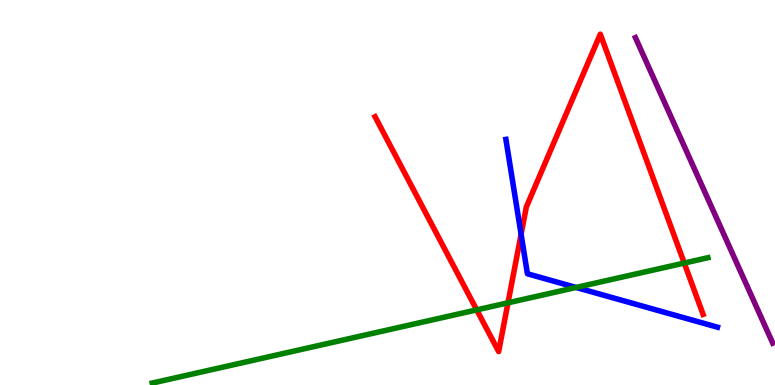[{'lines': ['blue', 'red'], 'intersections': [{'x': 6.72, 'y': 3.91}]}, {'lines': ['green', 'red'], 'intersections': [{'x': 6.15, 'y': 1.95}, {'x': 6.55, 'y': 2.13}, {'x': 8.83, 'y': 3.17}]}, {'lines': ['purple', 'red'], 'intersections': []}, {'lines': ['blue', 'green'], 'intersections': [{'x': 7.43, 'y': 2.53}]}, {'lines': ['blue', 'purple'], 'intersections': []}, {'lines': ['green', 'purple'], 'intersections': []}]